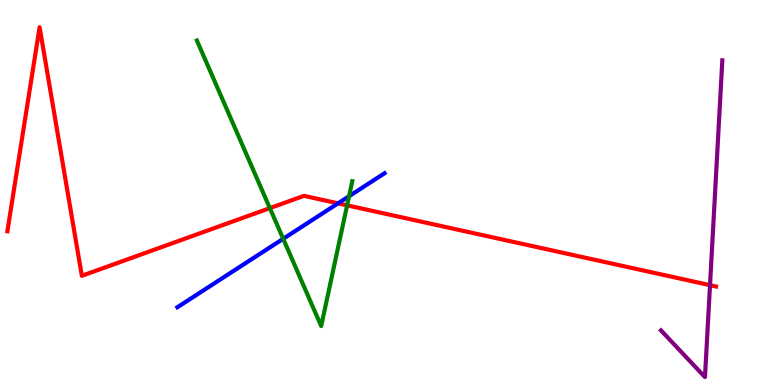[{'lines': ['blue', 'red'], 'intersections': [{'x': 4.36, 'y': 4.72}]}, {'lines': ['green', 'red'], 'intersections': [{'x': 3.48, 'y': 4.59}, {'x': 4.48, 'y': 4.67}]}, {'lines': ['purple', 'red'], 'intersections': [{'x': 9.16, 'y': 2.59}]}, {'lines': ['blue', 'green'], 'intersections': [{'x': 3.65, 'y': 3.8}, {'x': 4.5, 'y': 4.9}]}, {'lines': ['blue', 'purple'], 'intersections': []}, {'lines': ['green', 'purple'], 'intersections': []}]